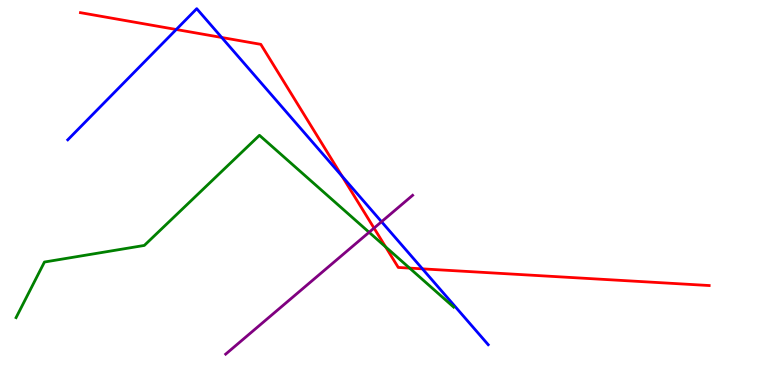[{'lines': ['blue', 'red'], 'intersections': [{'x': 2.27, 'y': 9.23}, {'x': 2.86, 'y': 9.03}, {'x': 4.41, 'y': 5.42}, {'x': 5.45, 'y': 3.02}]}, {'lines': ['green', 'red'], 'intersections': [{'x': 4.98, 'y': 3.59}, {'x': 5.29, 'y': 3.04}]}, {'lines': ['purple', 'red'], 'intersections': [{'x': 4.83, 'y': 4.08}]}, {'lines': ['blue', 'green'], 'intersections': []}, {'lines': ['blue', 'purple'], 'intersections': [{'x': 4.92, 'y': 4.24}]}, {'lines': ['green', 'purple'], 'intersections': [{'x': 4.76, 'y': 3.97}]}]